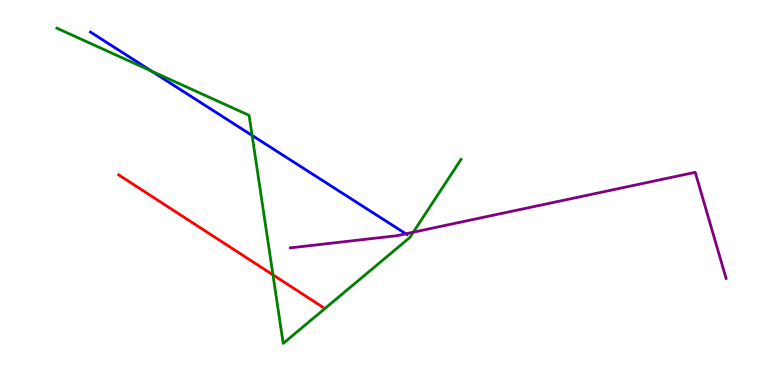[{'lines': ['blue', 'red'], 'intersections': []}, {'lines': ['green', 'red'], 'intersections': [{'x': 3.52, 'y': 2.86}]}, {'lines': ['purple', 'red'], 'intersections': []}, {'lines': ['blue', 'green'], 'intersections': [{'x': 1.95, 'y': 8.15}, {'x': 3.25, 'y': 6.48}]}, {'lines': ['blue', 'purple'], 'intersections': [{'x': 5.24, 'y': 3.93}]}, {'lines': ['green', 'purple'], 'intersections': [{'x': 5.33, 'y': 3.97}]}]